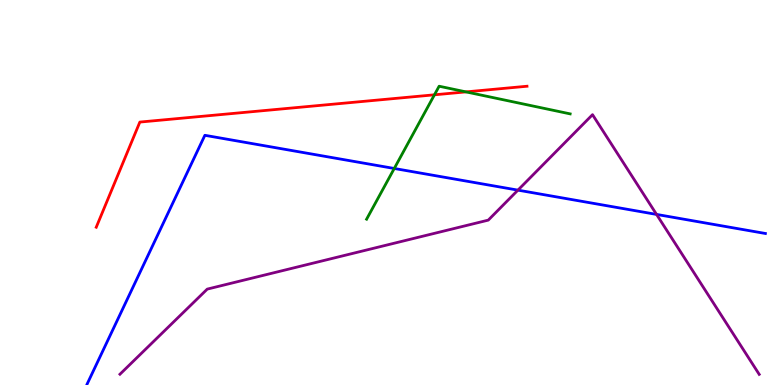[{'lines': ['blue', 'red'], 'intersections': []}, {'lines': ['green', 'red'], 'intersections': [{'x': 5.61, 'y': 7.54}, {'x': 6.01, 'y': 7.61}]}, {'lines': ['purple', 'red'], 'intersections': []}, {'lines': ['blue', 'green'], 'intersections': [{'x': 5.09, 'y': 5.62}]}, {'lines': ['blue', 'purple'], 'intersections': [{'x': 6.68, 'y': 5.06}, {'x': 8.47, 'y': 4.43}]}, {'lines': ['green', 'purple'], 'intersections': []}]